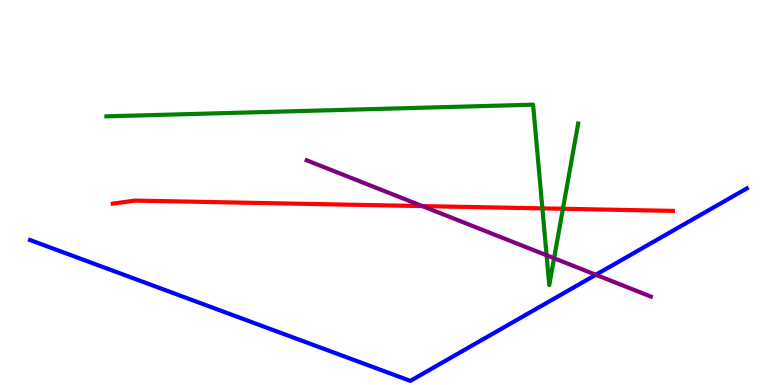[{'lines': ['blue', 'red'], 'intersections': []}, {'lines': ['green', 'red'], 'intersections': [{'x': 7.0, 'y': 4.59}, {'x': 7.26, 'y': 4.58}]}, {'lines': ['purple', 'red'], 'intersections': [{'x': 5.45, 'y': 4.65}]}, {'lines': ['blue', 'green'], 'intersections': []}, {'lines': ['blue', 'purple'], 'intersections': [{'x': 7.69, 'y': 2.86}]}, {'lines': ['green', 'purple'], 'intersections': [{'x': 7.05, 'y': 3.37}, {'x': 7.15, 'y': 3.29}]}]